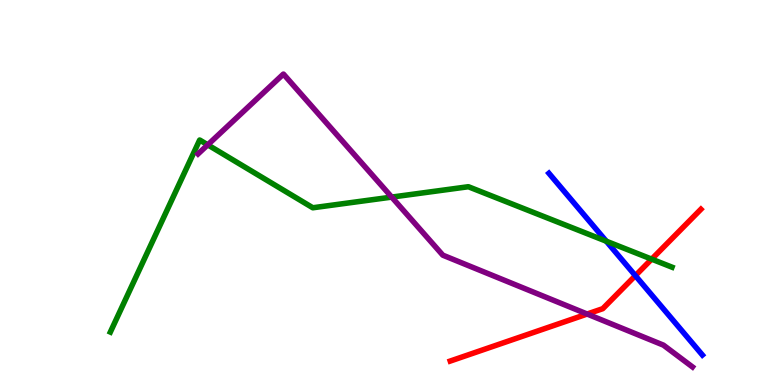[{'lines': ['blue', 'red'], 'intersections': [{'x': 8.2, 'y': 2.84}]}, {'lines': ['green', 'red'], 'intersections': [{'x': 8.41, 'y': 3.27}]}, {'lines': ['purple', 'red'], 'intersections': [{'x': 7.58, 'y': 1.84}]}, {'lines': ['blue', 'green'], 'intersections': [{'x': 7.82, 'y': 3.73}]}, {'lines': ['blue', 'purple'], 'intersections': []}, {'lines': ['green', 'purple'], 'intersections': [{'x': 2.68, 'y': 6.24}, {'x': 5.05, 'y': 4.88}]}]